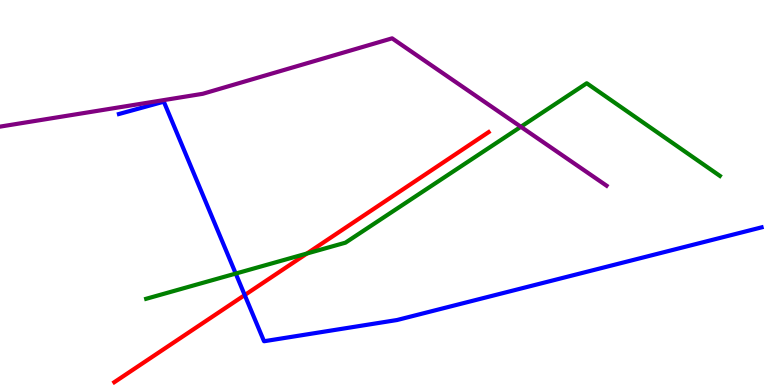[{'lines': ['blue', 'red'], 'intersections': [{'x': 3.16, 'y': 2.34}]}, {'lines': ['green', 'red'], 'intersections': [{'x': 3.96, 'y': 3.41}]}, {'lines': ['purple', 'red'], 'intersections': []}, {'lines': ['blue', 'green'], 'intersections': [{'x': 3.04, 'y': 2.89}]}, {'lines': ['blue', 'purple'], 'intersections': []}, {'lines': ['green', 'purple'], 'intersections': [{'x': 6.72, 'y': 6.71}]}]